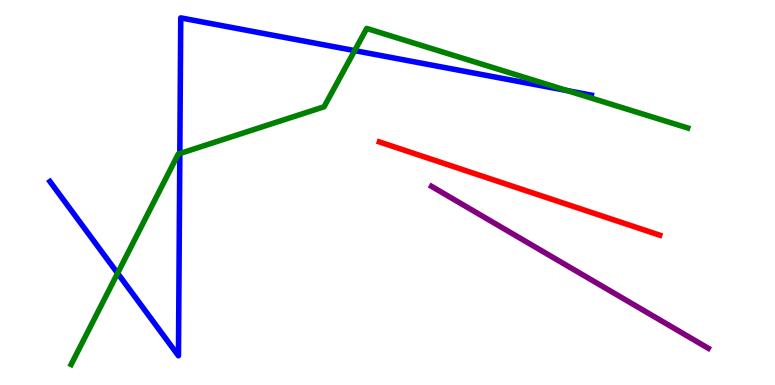[{'lines': ['blue', 'red'], 'intersections': []}, {'lines': ['green', 'red'], 'intersections': []}, {'lines': ['purple', 'red'], 'intersections': []}, {'lines': ['blue', 'green'], 'intersections': [{'x': 1.52, 'y': 2.9}, {'x': 2.32, 'y': 6.01}, {'x': 4.58, 'y': 8.69}, {'x': 7.32, 'y': 7.65}]}, {'lines': ['blue', 'purple'], 'intersections': []}, {'lines': ['green', 'purple'], 'intersections': []}]